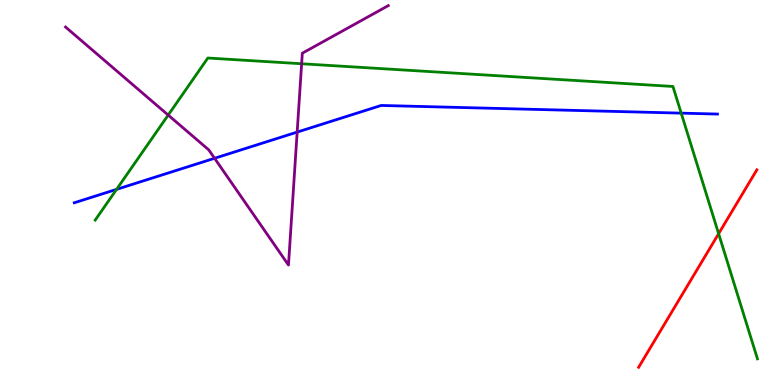[{'lines': ['blue', 'red'], 'intersections': []}, {'lines': ['green', 'red'], 'intersections': [{'x': 9.27, 'y': 3.93}]}, {'lines': ['purple', 'red'], 'intersections': []}, {'lines': ['blue', 'green'], 'intersections': [{'x': 1.5, 'y': 5.08}, {'x': 8.79, 'y': 7.06}]}, {'lines': ['blue', 'purple'], 'intersections': [{'x': 2.77, 'y': 5.89}, {'x': 3.83, 'y': 6.57}]}, {'lines': ['green', 'purple'], 'intersections': [{'x': 2.17, 'y': 7.01}, {'x': 3.89, 'y': 8.34}]}]